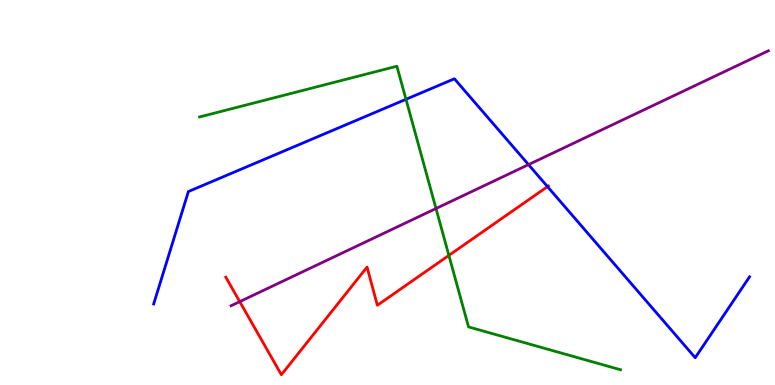[{'lines': ['blue', 'red'], 'intersections': [{'x': 7.06, 'y': 5.15}]}, {'lines': ['green', 'red'], 'intersections': [{'x': 5.79, 'y': 3.37}]}, {'lines': ['purple', 'red'], 'intersections': [{'x': 3.09, 'y': 2.17}]}, {'lines': ['blue', 'green'], 'intersections': [{'x': 5.24, 'y': 7.42}]}, {'lines': ['blue', 'purple'], 'intersections': [{'x': 6.82, 'y': 5.72}]}, {'lines': ['green', 'purple'], 'intersections': [{'x': 5.63, 'y': 4.58}]}]